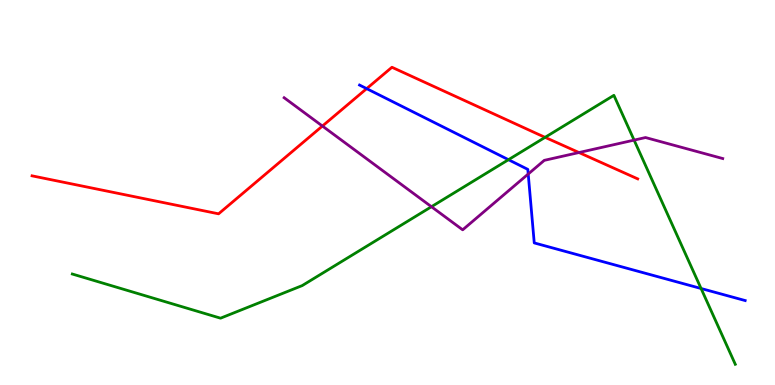[{'lines': ['blue', 'red'], 'intersections': [{'x': 4.73, 'y': 7.7}]}, {'lines': ['green', 'red'], 'intersections': [{'x': 7.03, 'y': 6.43}]}, {'lines': ['purple', 'red'], 'intersections': [{'x': 4.16, 'y': 6.73}, {'x': 7.47, 'y': 6.04}]}, {'lines': ['blue', 'green'], 'intersections': [{'x': 6.56, 'y': 5.85}, {'x': 9.05, 'y': 2.51}]}, {'lines': ['blue', 'purple'], 'intersections': [{'x': 6.82, 'y': 5.48}]}, {'lines': ['green', 'purple'], 'intersections': [{'x': 5.57, 'y': 4.63}, {'x': 8.18, 'y': 6.36}]}]